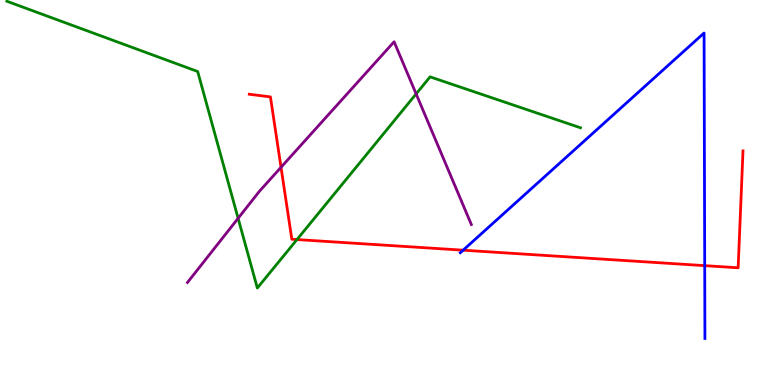[{'lines': ['blue', 'red'], 'intersections': [{'x': 5.98, 'y': 3.5}, {'x': 9.09, 'y': 3.1}]}, {'lines': ['green', 'red'], 'intersections': [{'x': 3.83, 'y': 3.78}]}, {'lines': ['purple', 'red'], 'intersections': [{'x': 3.63, 'y': 5.65}]}, {'lines': ['blue', 'green'], 'intersections': []}, {'lines': ['blue', 'purple'], 'intersections': []}, {'lines': ['green', 'purple'], 'intersections': [{'x': 3.07, 'y': 4.33}, {'x': 5.37, 'y': 7.56}]}]